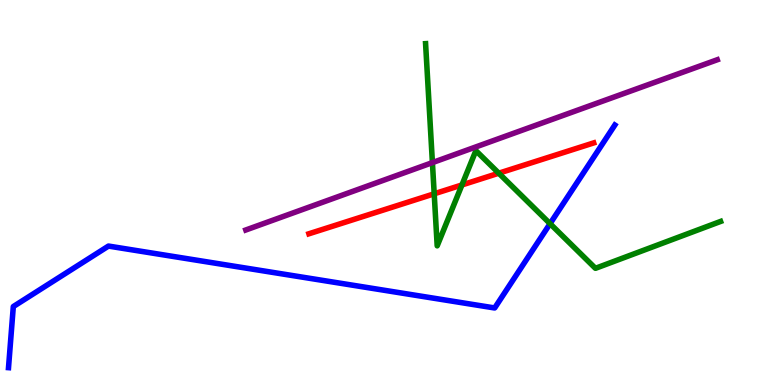[{'lines': ['blue', 'red'], 'intersections': []}, {'lines': ['green', 'red'], 'intersections': [{'x': 5.6, 'y': 4.97}, {'x': 5.96, 'y': 5.2}, {'x': 6.44, 'y': 5.5}]}, {'lines': ['purple', 'red'], 'intersections': []}, {'lines': ['blue', 'green'], 'intersections': [{'x': 7.1, 'y': 4.19}]}, {'lines': ['blue', 'purple'], 'intersections': []}, {'lines': ['green', 'purple'], 'intersections': [{'x': 5.58, 'y': 5.78}]}]